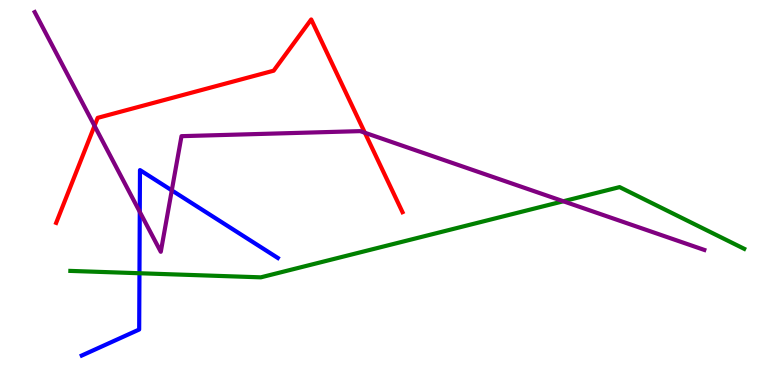[{'lines': ['blue', 'red'], 'intersections': []}, {'lines': ['green', 'red'], 'intersections': []}, {'lines': ['purple', 'red'], 'intersections': [{'x': 1.22, 'y': 6.73}, {'x': 4.71, 'y': 6.55}]}, {'lines': ['blue', 'green'], 'intersections': [{'x': 1.8, 'y': 2.9}]}, {'lines': ['blue', 'purple'], 'intersections': [{'x': 1.8, 'y': 4.5}, {'x': 2.22, 'y': 5.06}]}, {'lines': ['green', 'purple'], 'intersections': [{'x': 7.27, 'y': 4.77}]}]